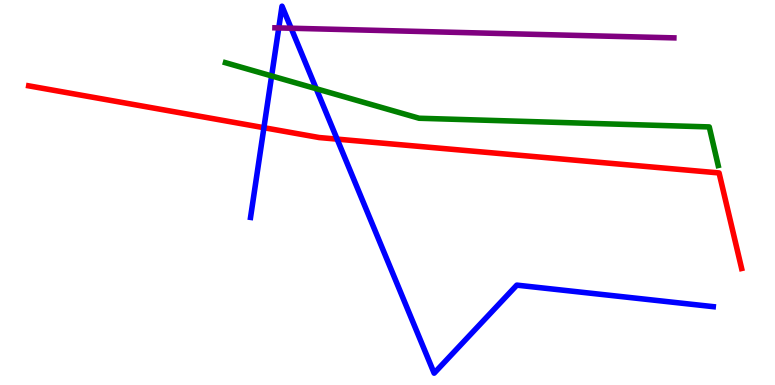[{'lines': ['blue', 'red'], 'intersections': [{'x': 3.41, 'y': 6.68}, {'x': 4.35, 'y': 6.39}]}, {'lines': ['green', 'red'], 'intersections': []}, {'lines': ['purple', 'red'], 'intersections': []}, {'lines': ['blue', 'green'], 'intersections': [{'x': 3.5, 'y': 8.03}, {'x': 4.08, 'y': 7.7}]}, {'lines': ['blue', 'purple'], 'intersections': [{'x': 3.6, 'y': 9.27}, {'x': 3.76, 'y': 9.27}]}, {'lines': ['green', 'purple'], 'intersections': []}]